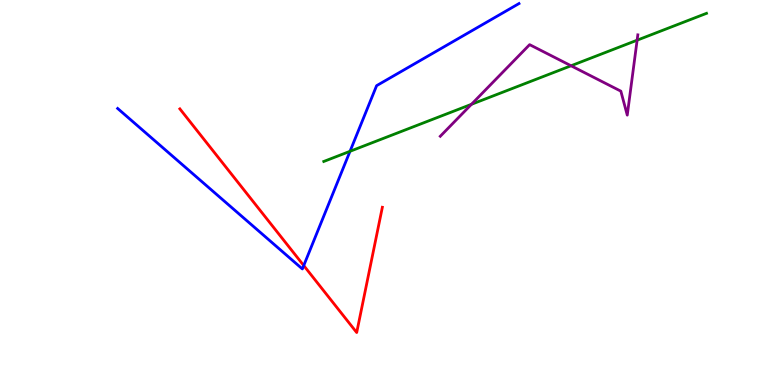[{'lines': ['blue', 'red'], 'intersections': [{'x': 3.92, 'y': 3.1}]}, {'lines': ['green', 'red'], 'intersections': []}, {'lines': ['purple', 'red'], 'intersections': []}, {'lines': ['blue', 'green'], 'intersections': [{'x': 4.52, 'y': 6.07}]}, {'lines': ['blue', 'purple'], 'intersections': []}, {'lines': ['green', 'purple'], 'intersections': [{'x': 6.08, 'y': 7.29}, {'x': 7.37, 'y': 8.29}, {'x': 8.22, 'y': 8.96}]}]